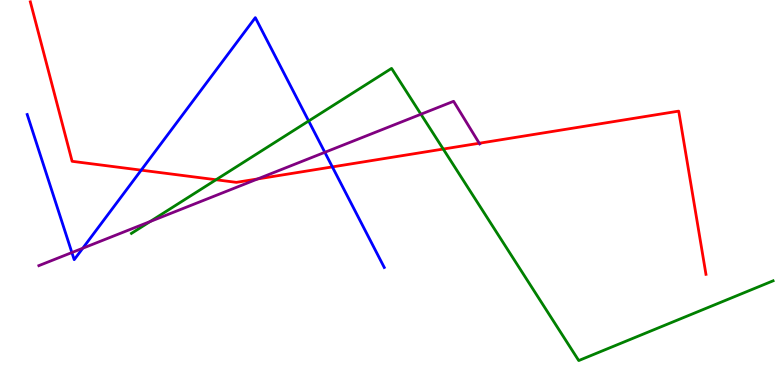[{'lines': ['blue', 'red'], 'intersections': [{'x': 1.82, 'y': 5.58}, {'x': 4.29, 'y': 5.66}]}, {'lines': ['green', 'red'], 'intersections': [{'x': 2.79, 'y': 5.33}, {'x': 5.72, 'y': 6.13}]}, {'lines': ['purple', 'red'], 'intersections': [{'x': 3.32, 'y': 5.35}, {'x': 6.18, 'y': 6.28}]}, {'lines': ['blue', 'green'], 'intersections': [{'x': 3.98, 'y': 6.86}]}, {'lines': ['blue', 'purple'], 'intersections': [{'x': 0.928, 'y': 3.44}, {'x': 1.07, 'y': 3.55}, {'x': 4.19, 'y': 6.04}]}, {'lines': ['green', 'purple'], 'intersections': [{'x': 1.94, 'y': 4.25}, {'x': 5.43, 'y': 7.03}]}]